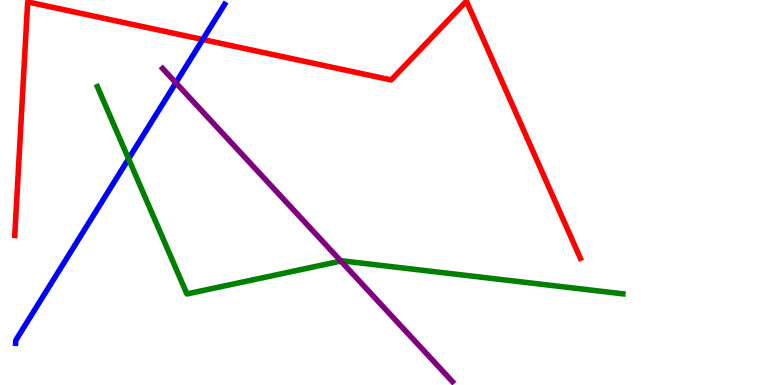[{'lines': ['blue', 'red'], 'intersections': [{'x': 2.62, 'y': 8.97}]}, {'lines': ['green', 'red'], 'intersections': []}, {'lines': ['purple', 'red'], 'intersections': []}, {'lines': ['blue', 'green'], 'intersections': [{'x': 1.66, 'y': 5.87}]}, {'lines': ['blue', 'purple'], 'intersections': [{'x': 2.27, 'y': 7.85}]}, {'lines': ['green', 'purple'], 'intersections': [{'x': 4.4, 'y': 3.22}]}]